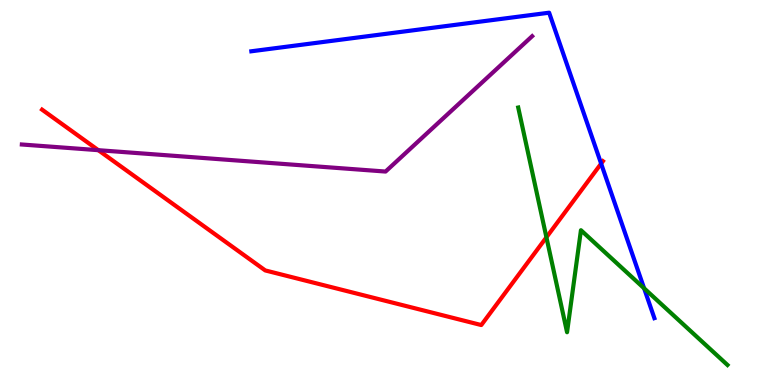[{'lines': ['blue', 'red'], 'intersections': [{'x': 7.76, 'y': 5.75}]}, {'lines': ['green', 'red'], 'intersections': [{'x': 7.05, 'y': 3.84}]}, {'lines': ['purple', 'red'], 'intersections': [{'x': 1.27, 'y': 6.1}]}, {'lines': ['blue', 'green'], 'intersections': [{'x': 8.31, 'y': 2.51}]}, {'lines': ['blue', 'purple'], 'intersections': []}, {'lines': ['green', 'purple'], 'intersections': []}]